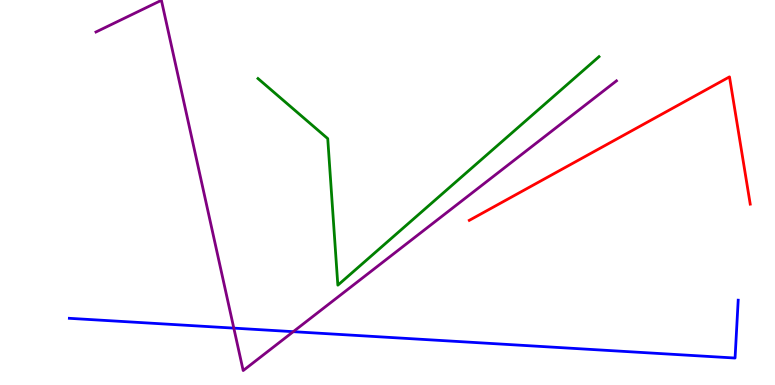[{'lines': ['blue', 'red'], 'intersections': []}, {'lines': ['green', 'red'], 'intersections': []}, {'lines': ['purple', 'red'], 'intersections': []}, {'lines': ['blue', 'green'], 'intersections': []}, {'lines': ['blue', 'purple'], 'intersections': [{'x': 3.02, 'y': 1.48}, {'x': 3.78, 'y': 1.39}]}, {'lines': ['green', 'purple'], 'intersections': []}]